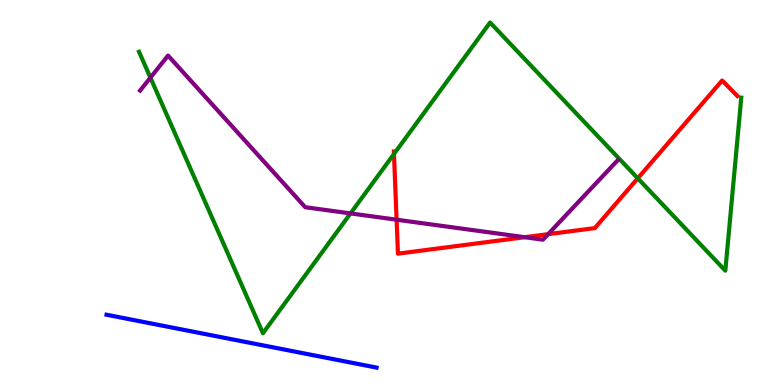[{'lines': ['blue', 'red'], 'intersections': []}, {'lines': ['green', 'red'], 'intersections': [{'x': 5.08, 'y': 6.0}, {'x': 8.23, 'y': 5.37}]}, {'lines': ['purple', 'red'], 'intersections': [{'x': 5.12, 'y': 4.29}, {'x': 6.77, 'y': 3.84}, {'x': 7.07, 'y': 3.92}]}, {'lines': ['blue', 'green'], 'intersections': []}, {'lines': ['blue', 'purple'], 'intersections': []}, {'lines': ['green', 'purple'], 'intersections': [{'x': 1.94, 'y': 7.98}, {'x': 4.52, 'y': 4.46}]}]